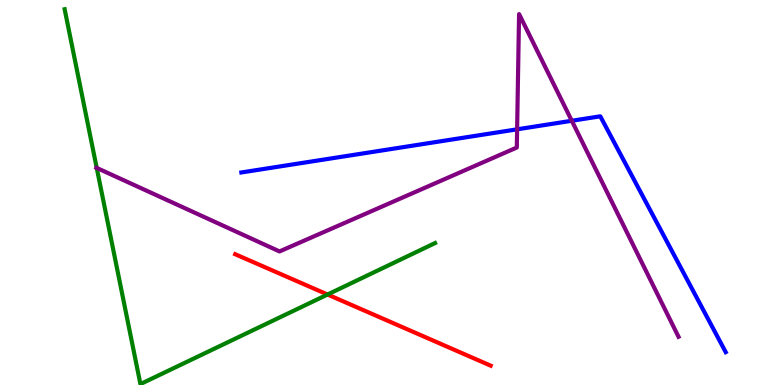[{'lines': ['blue', 'red'], 'intersections': []}, {'lines': ['green', 'red'], 'intersections': [{'x': 4.23, 'y': 2.35}]}, {'lines': ['purple', 'red'], 'intersections': []}, {'lines': ['blue', 'green'], 'intersections': []}, {'lines': ['blue', 'purple'], 'intersections': [{'x': 6.67, 'y': 6.64}, {'x': 7.38, 'y': 6.86}]}, {'lines': ['green', 'purple'], 'intersections': [{'x': 1.25, 'y': 5.64}]}]